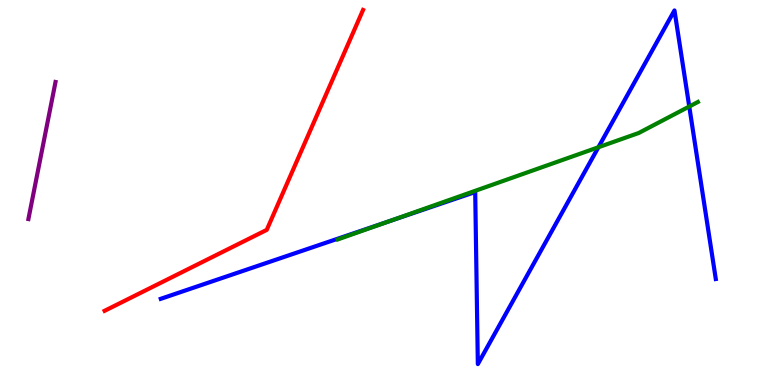[{'lines': ['blue', 'red'], 'intersections': []}, {'lines': ['green', 'red'], 'intersections': []}, {'lines': ['purple', 'red'], 'intersections': []}, {'lines': ['blue', 'green'], 'intersections': [{'x': 5.02, 'y': 4.25}, {'x': 7.72, 'y': 6.18}, {'x': 8.89, 'y': 7.23}]}, {'lines': ['blue', 'purple'], 'intersections': []}, {'lines': ['green', 'purple'], 'intersections': []}]